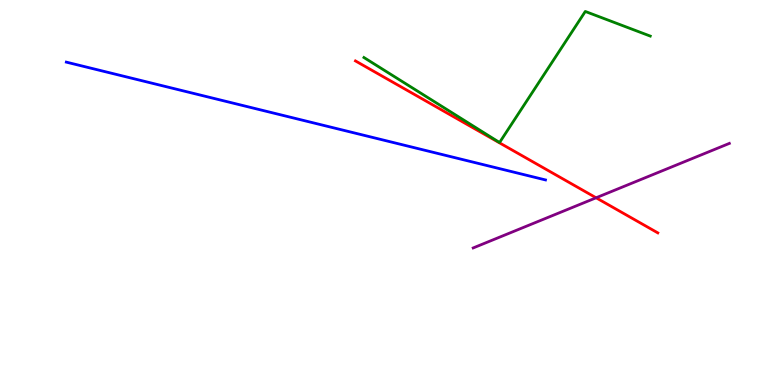[{'lines': ['blue', 'red'], 'intersections': []}, {'lines': ['green', 'red'], 'intersections': []}, {'lines': ['purple', 'red'], 'intersections': [{'x': 7.69, 'y': 4.86}]}, {'lines': ['blue', 'green'], 'intersections': []}, {'lines': ['blue', 'purple'], 'intersections': []}, {'lines': ['green', 'purple'], 'intersections': []}]